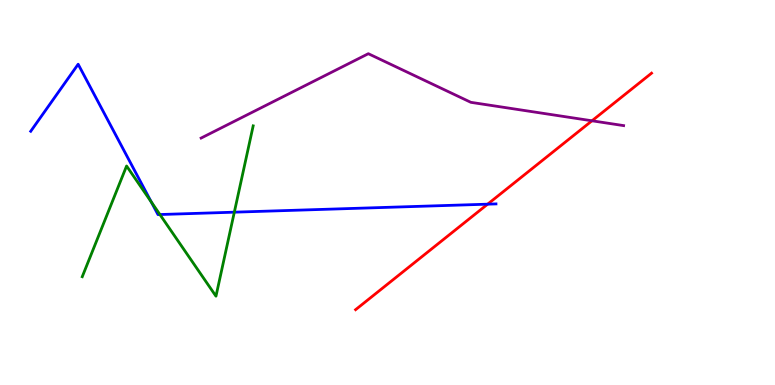[{'lines': ['blue', 'red'], 'intersections': [{'x': 6.29, 'y': 4.7}]}, {'lines': ['green', 'red'], 'intersections': []}, {'lines': ['purple', 'red'], 'intersections': [{'x': 7.64, 'y': 6.86}]}, {'lines': ['blue', 'green'], 'intersections': [{'x': 1.95, 'y': 4.76}, {'x': 2.06, 'y': 4.43}, {'x': 3.02, 'y': 4.49}]}, {'lines': ['blue', 'purple'], 'intersections': []}, {'lines': ['green', 'purple'], 'intersections': []}]